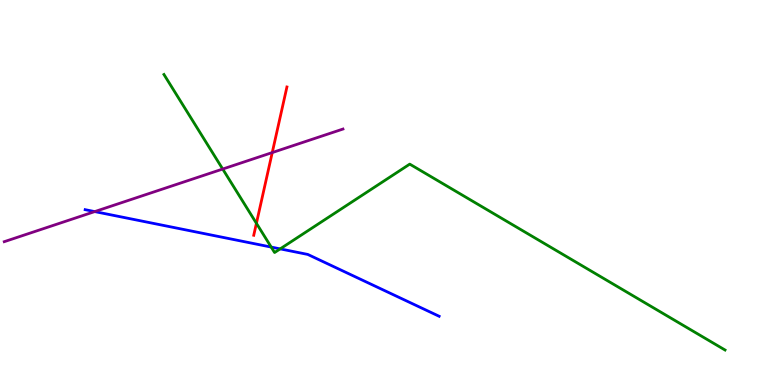[{'lines': ['blue', 'red'], 'intersections': []}, {'lines': ['green', 'red'], 'intersections': [{'x': 3.31, 'y': 4.2}]}, {'lines': ['purple', 'red'], 'intersections': [{'x': 3.51, 'y': 6.04}]}, {'lines': ['blue', 'green'], 'intersections': [{'x': 3.5, 'y': 3.58}, {'x': 3.62, 'y': 3.54}]}, {'lines': ['blue', 'purple'], 'intersections': [{'x': 1.22, 'y': 4.5}]}, {'lines': ['green', 'purple'], 'intersections': [{'x': 2.87, 'y': 5.61}]}]